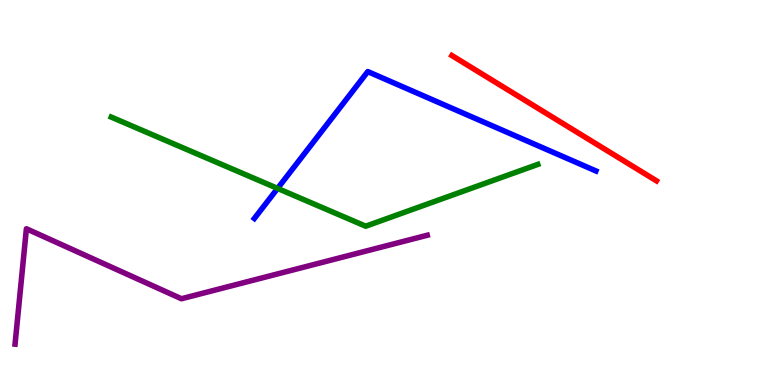[{'lines': ['blue', 'red'], 'intersections': []}, {'lines': ['green', 'red'], 'intersections': []}, {'lines': ['purple', 'red'], 'intersections': []}, {'lines': ['blue', 'green'], 'intersections': [{'x': 3.58, 'y': 5.11}]}, {'lines': ['blue', 'purple'], 'intersections': []}, {'lines': ['green', 'purple'], 'intersections': []}]